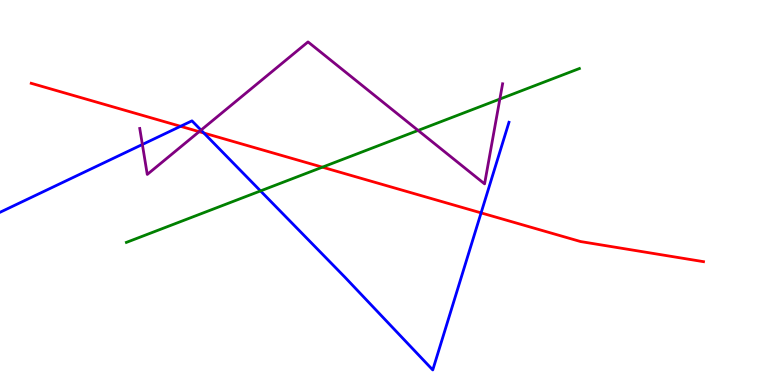[{'lines': ['blue', 'red'], 'intersections': [{'x': 2.33, 'y': 6.72}, {'x': 2.63, 'y': 6.54}, {'x': 6.21, 'y': 4.47}]}, {'lines': ['green', 'red'], 'intersections': [{'x': 4.16, 'y': 5.66}]}, {'lines': ['purple', 'red'], 'intersections': [{'x': 2.57, 'y': 6.58}]}, {'lines': ['blue', 'green'], 'intersections': [{'x': 3.36, 'y': 5.04}]}, {'lines': ['blue', 'purple'], 'intersections': [{'x': 1.84, 'y': 6.25}, {'x': 2.59, 'y': 6.62}]}, {'lines': ['green', 'purple'], 'intersections': [{'x': 5.39, 'y': 6.61}, {'x': 6.45, 'y': 7.43}]}]